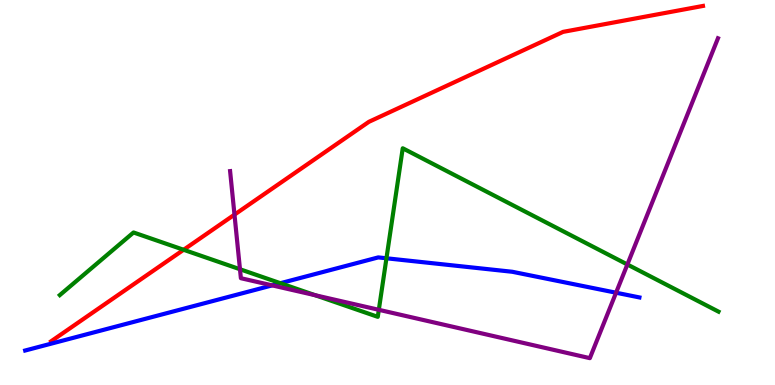[{'lines': ['blue', 'red'], 'intersections': []}, {'lines': ['green', 'red'], 'intersections': [{'x': 2.37, 'y': 3.51}]}, {'lines': ['purple', 'red'], 'intersections': [{'x': 3.03, 'y': 4.42}]}, {'lines': ['blue', 'green'], 'intersections': [{'x': 3.62, 'y': 2.64}, {'x': 4.99, 'y': 3.29}]}, {'lines': ['blue', 'purple'], 'intersections': [{'x': 3.51, 'y': 2.59}, {'x': 7.95, 'y': 2.4}]}, {'lines': ['green', 'purple'], 'intersections': [{'x': 3.1, 'y': 3.01}, {'x': 4.07, 'y': 2.33}, {'x': 4.89, 'y': 1.95}, {'x': 8.1, 'y': 3.13}]}]